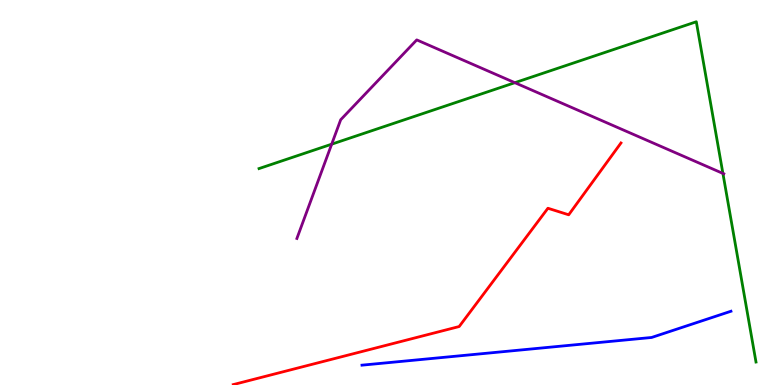[{'lines': ['blue', 'red'], 'intersections': []}, {'lines': ['green', 'red'], 'intersections': []}, {'lines': ['purple', 'red'], 'intersections': []}, {'lines': ['blue', 'green'], 'intersections': []}, {'lines': ['blue', 'purple'], 'intersections': []}, {'lines': ['green', 'purple'], 'intersections': [{'x': 4.28, 'y': 6.25}, {'x': 6.64, 'y': 7.85}, {'x': 9.33, 'y': 5.5}]}]